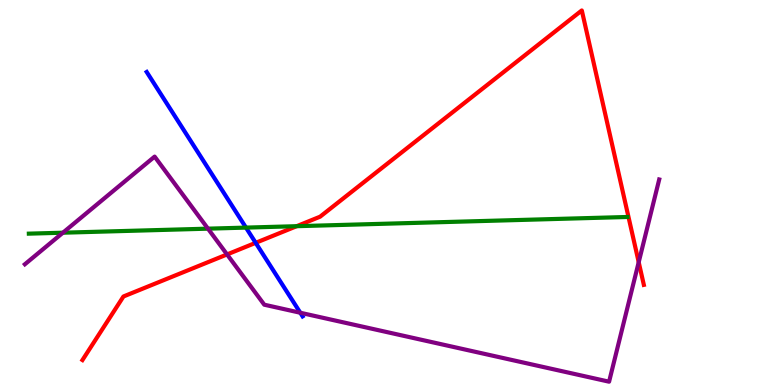[{'lines': ['blue', 'red'], 'intersections': [{'x': 3.3, 'y': 3.69}]}, {'lines': ['green', 'red'], 'intersections': [{'x': 3.83, 'y': 4.12}]}, {'lines': ['purple', 'red'], 'intersections': [{'x': 2.93, 'y': 3.39}, {'x': 8.24, 'y': 3.19}]}, {'lines': ['blue', 'green'], 'intersections': [{'x': 3.17, 'y': 4.09}]}, {'lines': ['blue', 'purple'], 'intersections': [{'x': 3.87, 'y': 1.88}]}, {'lines': ['green', 'purple'], 'intersections': [{'x': 0.812, 'y': 3.96}, {'x': 2.68, 'y': 4.06}]}]